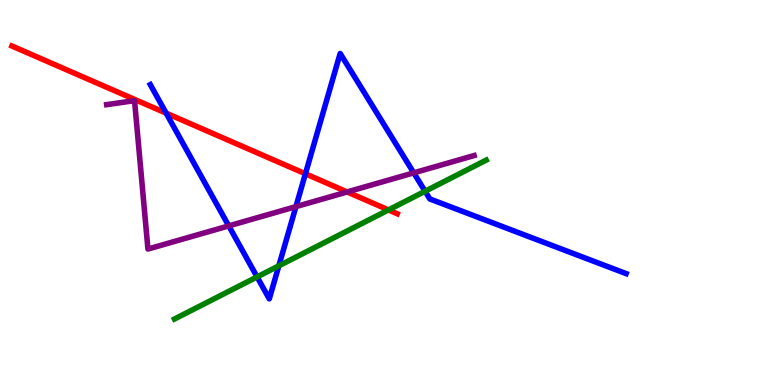[{'lines': ['blue', 'red'], 'intersections': [{'x': 2.14, 'y': 7.06}, {'x': 3.94, 'y': 5.49}]}, {'lines': ['green', 'red'], 'intersections': [{'x': 5.01, 'y': 4.55}]}, {'lines': ['purple', 'red'], 'intersections': [{'x': 4.48, 'y': 5.01}]}, {'lines': ['blue', 'green'], 'intersections': [{'x': 3.32, 'y': 2.81}, {'x': 3.6, 'y': 3.1}, {'x': 5.49, 'y': 5.03}]}, {'lines': ['blue', 'purple'], 'intersections': [{'x': 2.95, 'y': 4.13}, {'x': 3.82, 'y': 4.63}, {'x': 5.34, 'y': 5.51}]}, {'lines': ['green', 'purple'], 'intersections': []}]